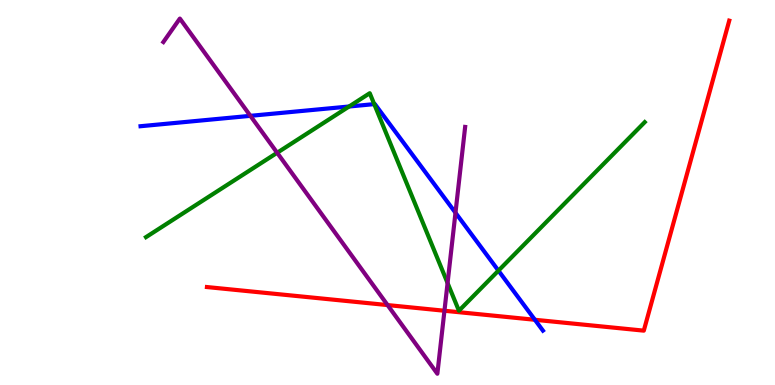[{'lines': ['blue', 'red'], 'intersections': [{'x': 6.9, 'y': 1.69}]}, {'lines': ['green', 'red'], 'intersections': []}, {'lines': ['purple', 'red'], 'intersections': [{'x': 5.0, 'y': 2.08}, {'x': 5.73, 'y': 1.93}]}, {'lines': ['blue', 'green'], 'intersections': [{'x': 4.5, 'y': 7.23}, {'x': 4.83, 'y': 7.3}, {'x': 6.43, 'y': 2.97}]}, {'lines': ['blue', 'purple'], 'intersections': [{'x': 3.23, 'y': 6.99}, {'x': 5.88, 'y': 4.47}]}, {'lines': ['green', 'purple'], 'intersections': [{'x': 3.58, 'y': 6.03}, {'x': 5.78, 'y': 2.65}]}]